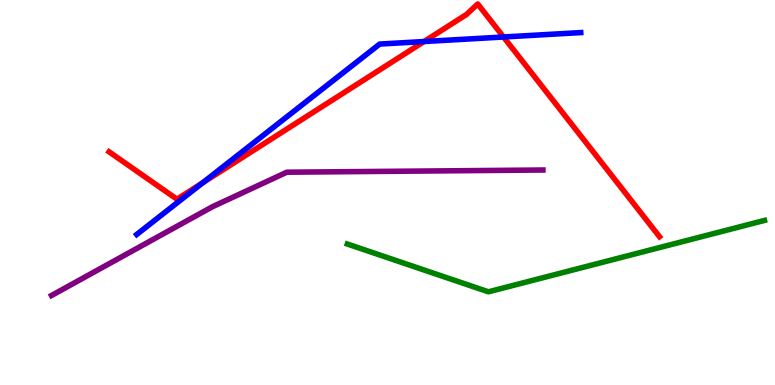[{'lines': ['blue', 'red'], 'intersections': [{'x': 2.61, 'y': 5.25}, {'x': 5.47, 'y': 8.92}, {'x': 6.5, 'y': 9.04}]}, {'lines': ['green', 'red'], 'intersections': []}, {'lines': ['purple', 'red'], 'intersections': []}, {'lines': ['blue', 'green'], 'intersections': []}, {'lines': ['blue', 'purple'], 'intersections': []}, {'lines': ['green', 'purple'], 'intersections': []}]